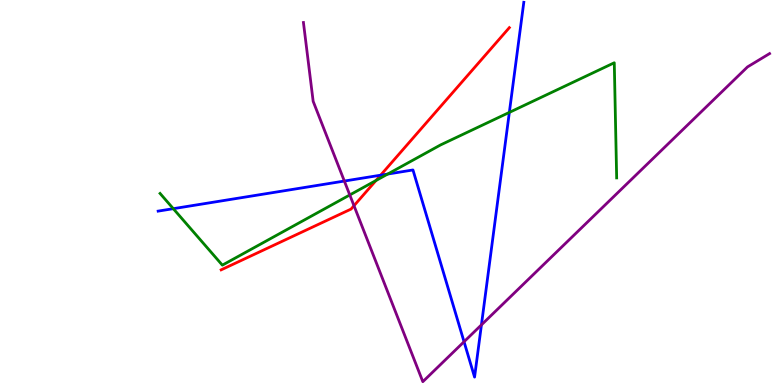[{'lines': ['blue', 'red'], 'intersections': [{'x': 4.91, 'y': 5.45}]}, {'lines': ['green', 'red'], 'intersections': [{'x': 4.85, 'y': 5.31}]}, {'lines': ['purple', 'red'], 'intersections': [{'x': 4.57, 'y': 4.66}]}, {'lines': ['blue', 'green'], 'intersections': [{'x': 2.24, 'y': 4.58}, {'x': 5.0, 'y': 5.48}, {'x': 6.57, 'y': 7.08}]}, {'lines': ['blue', 'purple'], 'intersections': [{'x': 4.44, 'y': 5.3}, {'x': 5.99, 'y': 1.12}, {'x': 6.21, 'y': 1.56}]}, {'lines': ['green', 'purple'], 'intersections': [{'x': 4.51, 'y': 4.94}]}]